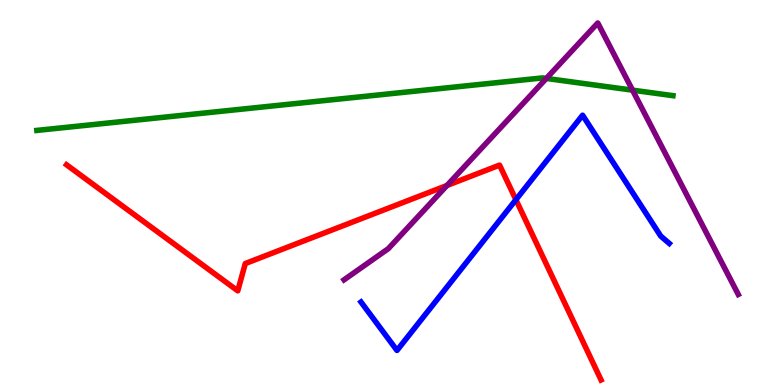[{'lines': ['blue', 'red'], 'intersections': [{'x': 6.66, 'y': 4.81}]}, {'lines': ['green', 'red'], 'intersections': []}, {'lines': ['purple', 'red'], 'intersections': [{'x': 5.77, 'y': 5.18}]}, {'lines': ['blue', 'green'], 'intersections': []}, {'lines': ['blue', 'purple'], 'intersections': []}, {'lines': ['green', 'purple'], 'intersections': [{'x': 7.05, 'y': 7.96}, {'x': 8.16, 'y': 7.66}]}]